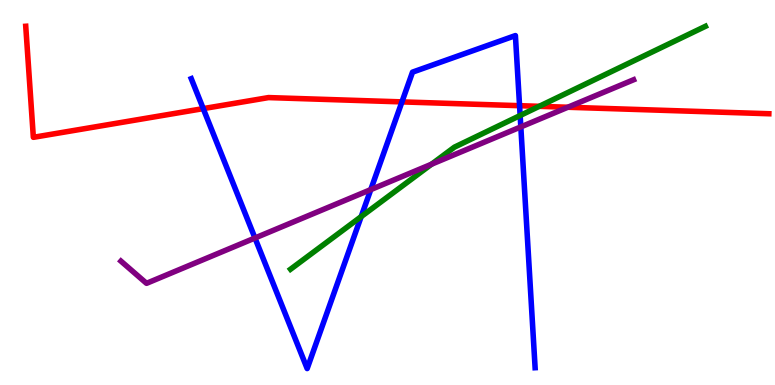[{'lines': ['blue', 'red'], 'intersections': [{'x': 2.62, 'y': 7.18}, {'x': 5.19, 'y': 7.35}, {'x': 6.7, 'y': 7.25}]}, {'lines': ['green', 'red'], 'intersections': [{'x': 6.96, 'y': 7.24}]}, {'lines': ['purple', 'red'], 'intersections': [{'x': 7.33, 'y': 7.21}]}, {'lines': ['blue', 'green'], 'intersections': [{'x': 4.66, 'y': 4.37}, {'x': 6.71, 'y': 7.0}]}, {'lines': ['blue', 'purple'], 'intersections': [{'x': 3.29, 'y': 3.82}, {'x': 4.78, 'y': 5.08}, {'x': 6.72, 'y': 6.7}]}, {'lines': ['green', 'purple'], 'intersections': [{'x': 5.57, 'y': 5.73}]}]